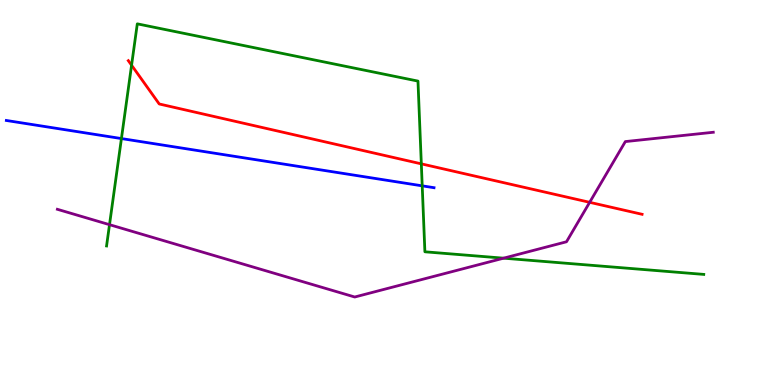[{'lines': ['blue', 'red'], 'intersections': []}, {'lines': ['green', 'red'], 'intersections': [{'x': 1.7, 'y': 8.31}, {'x': 5.44, 'y': 5.74}]}, {'lines': ['purple', 'red'], 'intersections': [{'x': 7.61, 'y': 4.74}]}, {'lines': ['blue', 'green'], 'intersections': [{'x': 1.57, 'y': 6.4}, {'x': 5.45, 'y': 5.17}]}, {'lines': ['blue', 'purple'], 'intersections': []}, {'lines': ['green', 'purple'], 'intersections': [{'x': 1.41, 'y': 4.16}, {'x': 6.5, 'y': 3.29}]}]